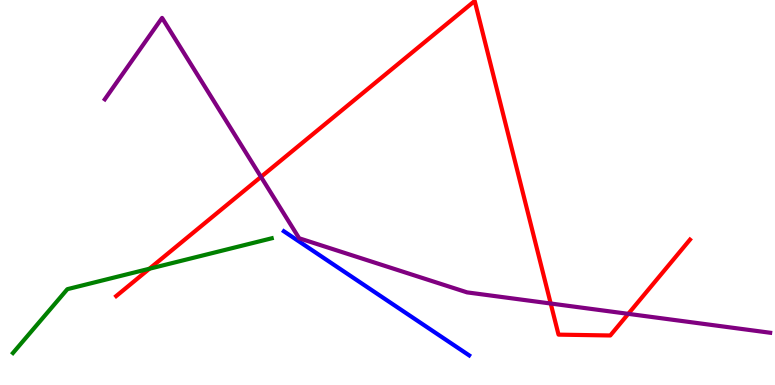[{'lines': ['blue', 'red'], 'intersections': []}, {'lines': ['green', 'red'], 'intersections': [{'x': 1.93, 'y': 3.02}]}, {'lines': ['purple', 'red'], 'intersections': [{'x': 3.37, 'y': 5.41}, {'x': 7.11, 'y': 2.12}, {'x': 8.11, 'y': 1.85}]}, {'lines': ['blue', 'green'], 'intersections': []}, {'lines': ['blue', 'purple'], 'intersections': []}, {'lines': ['green', 'purple'], 'intersections': []}]